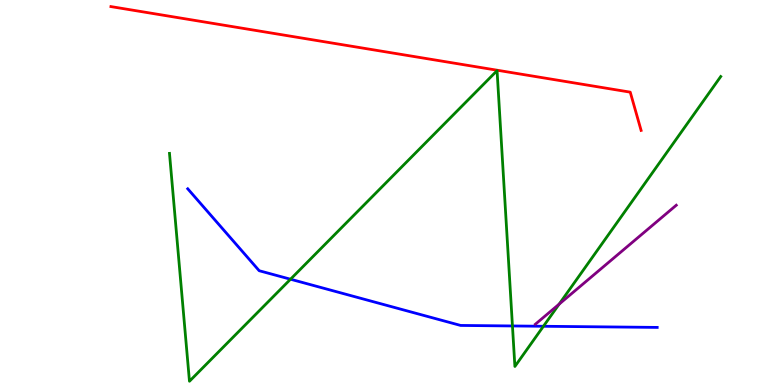[{'lines': ['blue', 'red'], 'intersections': []}, {'lines': ['green', 'red'], 'intersections': []}, {'lines': ['purple', 'red'], 'intersections': []}, {'lines': ['blue', 'green'], 'intersections': [{'x': 3.75, 'y': 2.75}, {'x': 6.61, 'y': 1.53}, {'x': 7.01, 'y': 1.53}]}, {'lines': ['blue', 'purple'], 'intersections': []}, {'lines': ['green', 'purple'], 'intersections': [{'x': 7.21, 'y': 2.1}]}]